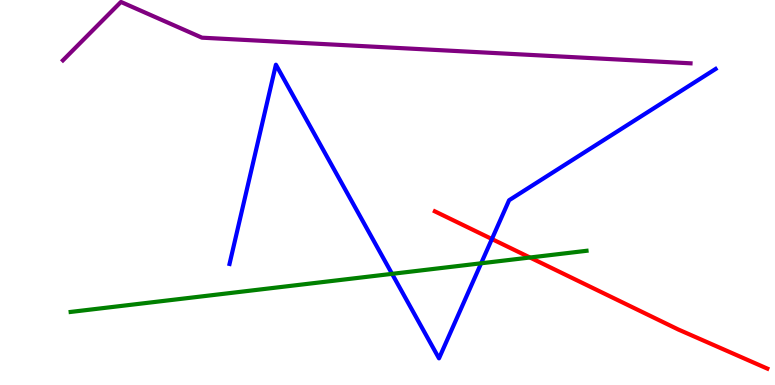[{'lines': ['blue', 'red'], 'intersections': [{'x': 6.35, 'y': 3.79}]}, {'lines': ['green', 'red'], 'intersections': [{'x': 6.84, 'y': 3.31}]}, {'lines': ['purple', 'red'], 'intersections': []}, {'lines': ['blue', 'green'], 'intersections': [{'x': 5.06, 'y': 2.89}, {'x': 6.21, 'y': 3.16}]}, {'lines': ['blue', 'purple'], 'intersections': []}, {'lines': ['green', 'purple'], 'intersections': []}]